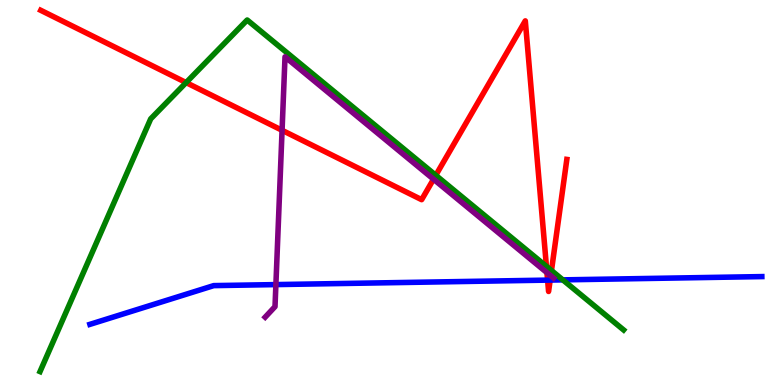[{'lines': ['blue', 'red'], 'intersections': [{'x': 7.07, 'y': 2.72}, {'x': 7.1, 'y': 2.73}]}, {'lines': ['green', 'red'], 'intersections': [{'x': 2.4, 'y': 7.86}, {'x': 5.62, 'y': 5.45}, {'x': 7.05, 'y': 3.08}, {'x': 7.12, 'y': 2.97}]}, {'lines': ['purple', 'red'], 'intersections': [{'x': 3.64, 'y': 6.62}, {'x': 5.59, 'y': 5.35}, {'x': 7.06, 'y': 2.92}, {'x': 7.11, 'y': 2.84}]}, {'lines': ['blue', 'green'], 'intersections': [{'x': 7.26, 'y': 2.73}]}, {'lines': ['blue', 'purple'], 'intersections': [{'x': 3.56, 'y': 2.61}]}, {'lines': ['green', 'purple'], 'intersections': []}]